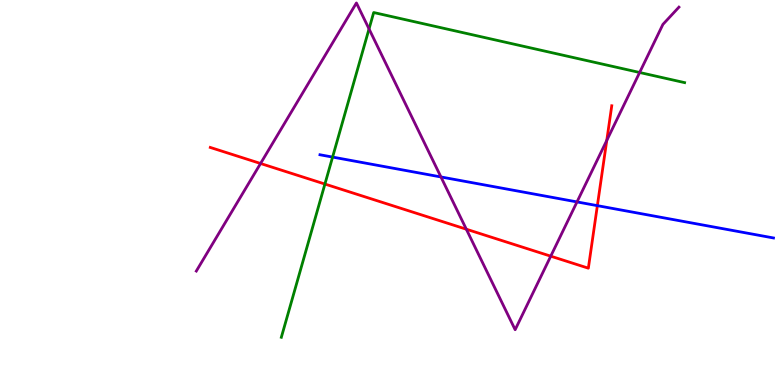[{'lines': ['blue', 'red'], 'intersections': [{'x': 7.71, 'y': 4.66}]}, {'lines': ['green', 'red'], 'intersections': [{'x': 4.19, 'y': 5.22}]}, {'lines': ['purple', 'red'], 'intersections': [{'x': 3.36, 'y': 5.75}, {'x': 6.02, 'y': 4.05}, {'x': 7.11, 'y': 3.35}, {'x': 7.83, 'y': 6.35}]}, {'lines': ['blue', 'green'], 'intersections': [{'x': 4.29, 'y': 5.92}]}, {'lines': ['blue', 'purple'], 'intersections': [{'x': 5.69, 'y': 5.4}, {'x': 7.45, 'y': 4.76}]}, {'lines': ['green', 'purple'], 'intersections': [{'x': 4.76, 'y': 9.25}, {'x': 8.25, 'y': 8.12}]}]